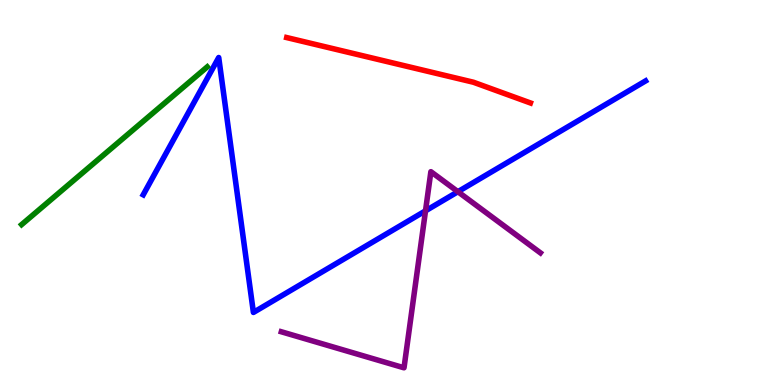[{'lines': ['blue', 'red'], 'intersections': []}, {'lines': ['green', 'red'], 'intersections': []}, {'lines': ['purple', 'red'], 'intersections': []}, {'lines': ['blue', 'green'], 'intersections': []}, {'lines': ['blue', 'purple'], 'intersections': [{'x': 5.49, 'y': 4.52}, {'x': 5.91, 'y': 5.02}]}, {'lines': ['green', 'purple'], 'intersections': []}]